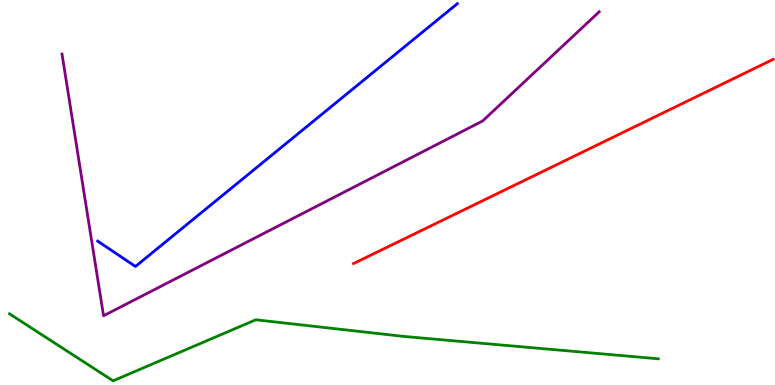[{'lines': ['blue', 'red'], 'intersections': []}, {'lines': ['green', 'red'], 'intersections': []}, {'lines': ['purple', 'red'], 'intersections': []}, {'lines': ['blue', 'green'], 'intersections': []}, {'lines': ['blue', 'purple'], 'intersections': []}, {'lines': ['green', 'purple'], 'intersections': []}]